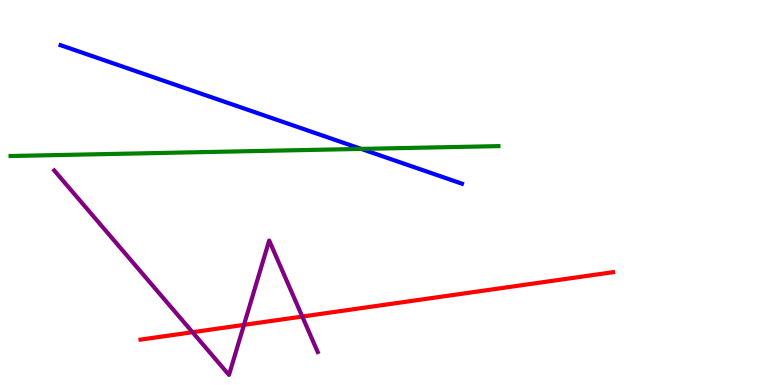[{'lines': ['blue', 'red'], 'intersections': []}, {'lines': ['green', 'red'], 'intersections': []}, {'lines': ['purple', 'red'], 'intersections': [{'x': 2.48, 'y': 1.37}, {'x': 3.15, 'y': 1.56}, {'x': 3.9, 'y': 1.78}]}, {'lines': ['blue', 'green'], 'intersections': [{'x': 4.66, 'y': 6.13}]}, {'lines': ['blue', 'purple'], 'intersections': []}, {'lines': ['green', 'purple'], 'intersections': []}]